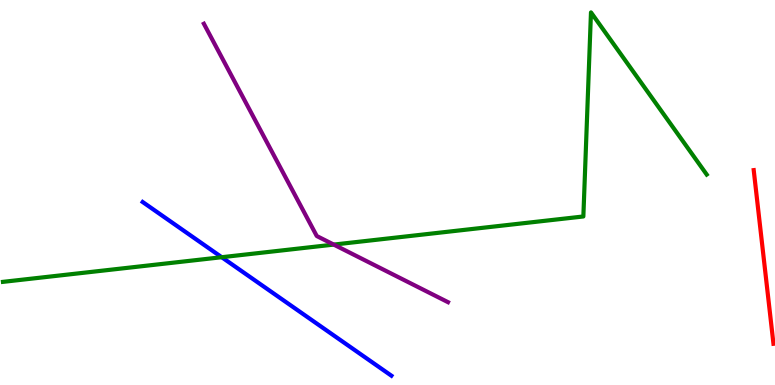[{'lines': ['blue', 'red'], 'intersections': []}, {'lines': ['green', 'red'], 'intersections': []}, {'lines': ['purple', 'red'], 'intersections': []}, {'lines': ['blue', 'green'], 'intersections': [{'x': 2.86, 'y': 3.32}]}, {'lines': ['blue', 'purple'], 'intersections': []}, {'lines': ['green', 'purple'], 'intersections': [{'x': 4.31, 'y': 3.65}]}]